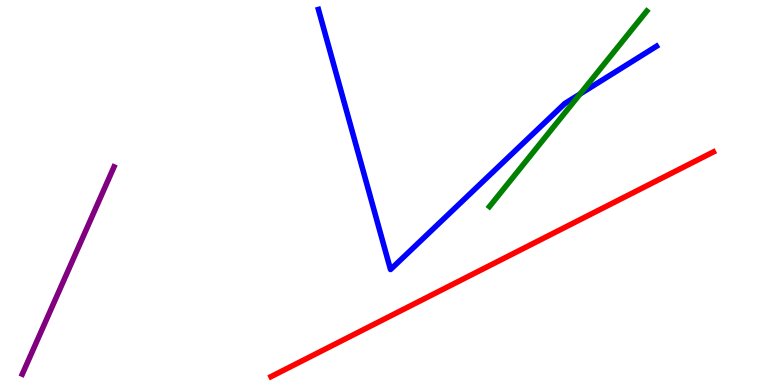[{'lines': ['blue', 'red'], 'intersections': []}, {'lines': ['green', 'red'], 'intersections': []}, {'lines': ['purple', 'red'], 'intersections': []}, {'lines': ['blue', 'green'], 'intersections': [{'x': 7.48, 'y': 7.56}]}, {'lines': ['blue', 'purple'], 'intersections': []}, {'lines': ['green', 'purple'], 'intersections': []}]